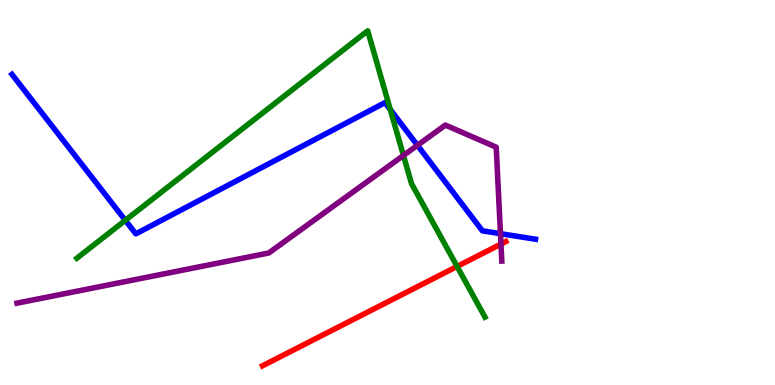[{'lines': ['blue', 'red'], 'intersections': []}, {'lines': ['green', 'red'], 'intersections': [{'x': 5.9, 'y': 3.08}]}, {'lines': ['purple', 'red'], 'intersections': [{'x': 6.46, 'y': 3.66}]}, {'lines': ['blue', 'green'], 'intersections': [{'x': 1.62, 'y': 4.28}, {'x': 5.04, 'y': 7.16}]}, {'lines': ['blue', 'purple'], 'intersections': [{'x': 5.39, 'y': 6.23}, {'x': 6.46, 'y': 3.93}]}, {'lines': ['green', 'purple'], 'intersections': [{'x': 5.21, 'y': 5.96}]}]